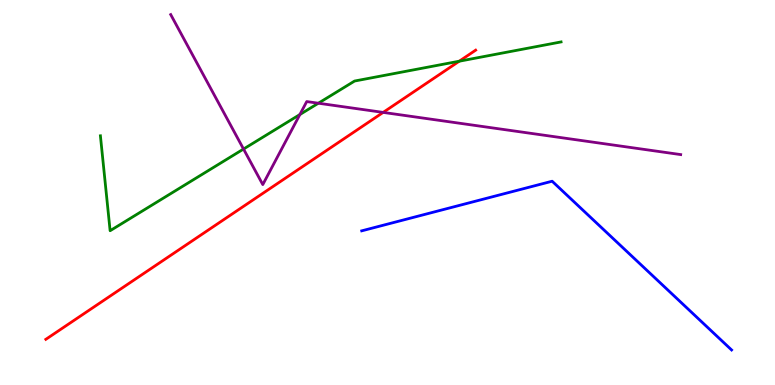[{'lines': ['blue', 'red'], 'intersections': []}, {'lines': ['green', 'red'], 'intersections': [{'x': 5.93, 'y': 8.41}]}, {'lines': ['purple', 'red'], 'intersections': [{'x': 4.94, 'y': 7.08}]}, {'lines': ['blue', 'green'], 'intersections': []}, {'lines': ['blue', 'purple'], 'intersections': []}, {'lines': ['green', 'purple'], 'intersections': [{'x': 3.14, 'y': 6.13}, {'x': 3.87, 'y': 7.02}, {'x': 4.11, 'y': 7.32}]}]